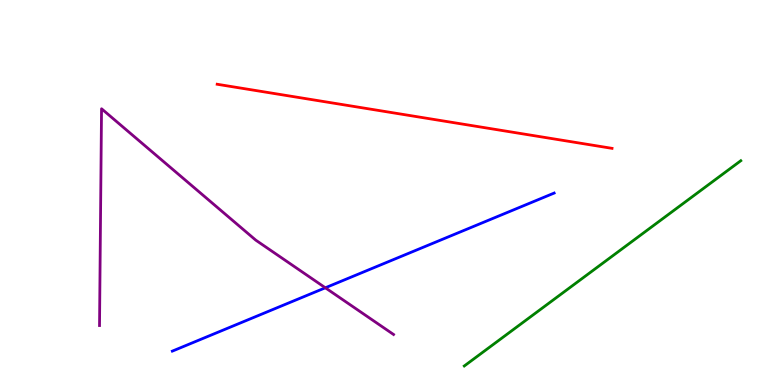[{'lines': ['blue', 'red'], 'intersections': []}, {'lines': ['green', 'red'], 'intersections': []}, {'lines': ['purple', 'red'], 'intersections': []}, {'lines': ['blue', 'green'], 'intersections': []}, {'lines': ['blue', 'purple'], 'intersections': [{'x': 4.2, 'y': 2.53}]}, {'lines': ['green', 'purple'], 'intersections': []}]